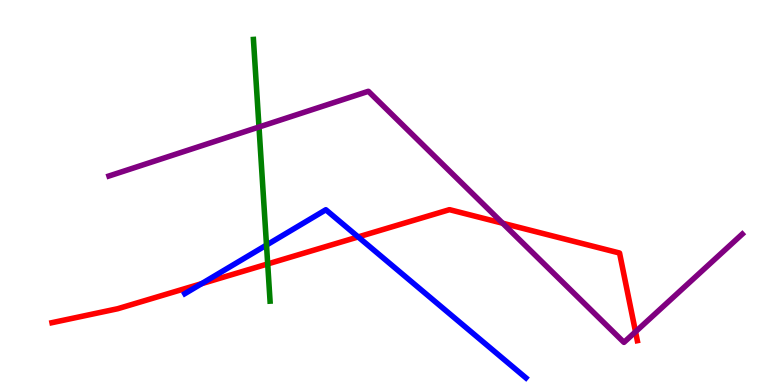[{'lines': ['blue', 'red'], 'intersections': [{'x': 2.6, 'y': 2.63}, {'x': 4.62, 'y': 3.85}]}, {'lines': ['green', 'red'], 'intersections': [{'x': 3.45, 'y': 3.14}]}, {'lines': ['purple', 'red'], 'intersections': [{'x': 6.49, 'y': 4.2}, {'x': 8.2, 'y': 1.38}]}, {'lines': ['blue', 'green'], 'intersections': [{'x': 3.44, 'y': 3.63}]}, {'lines': ['blue', 'purple'], 'intersections': []}, {'lines': ['green', 'purple'], 'intersections': [{'x': 3.34, 'y': 6.7}]}]